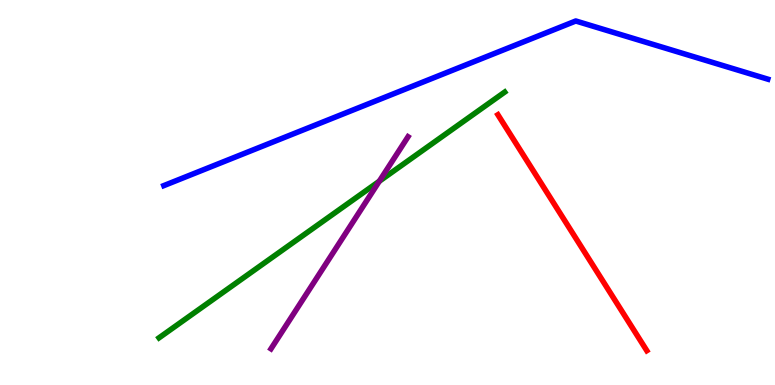[{'lines': ['blue', 'red'], 'intersections': []}, {'lines': ['green', 'red'], 'intersections': []}, {'lines': ['purple', 'red'], 'intersections': []}, {'lines': ['blue', 'green'], 'intersections': []}, {'lines': ['blue', 'purple'], 'intersections': []}, {'lines': ['green', 'purple'], 'intersections': [{'x': 4.89, 'y': 5.29}]}]